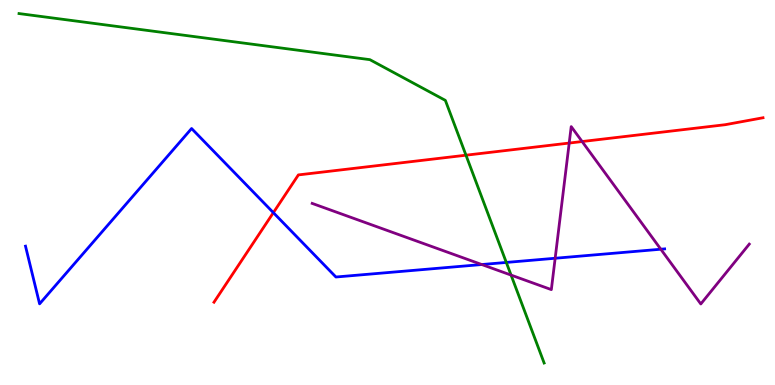[{'lines': ['blue', 'red'], 'intersections': [{'x': 3.53, 'y': 4.48}]}, {'lines': ['green', 'red'], 'intersections': [{'x': 6.01, 'y': 5.97}]}, {'lines': ['purple', 'red'], 'intersections': [{'x': 7.34, 'y': 6.28}, {'x': 7.51, 'y': 6.32}]}, {'lines': ['blue', 'green'], 'intersections': [{'x': 6.53, 'y': 3.18}]}, {'lines': ['blue', 'purple'], 'intersections': [{'x': 6.22, 'y': 3.13}, {'x': 7.16, 'y': 3.29}, {'x': 8.53, 'y': 3.53}]}, {'lines': ['green', 'purple'], 'intersections': [{'x': 6.59, 'y': 2.85}]}]